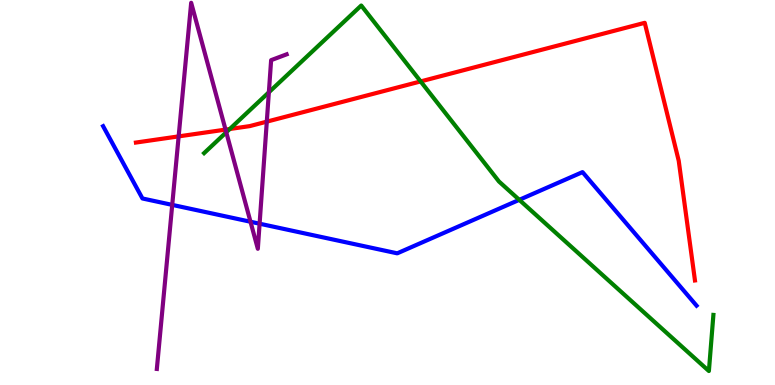[{'lines': ['blue', 'red'], 'intersections': []}, {'lines': ['green', 'red'], 'intersections': [{'x': 2.97, 'y': 6.65}, {'x': 5.43, 'y': 7.89}]}, {'lines': ['purple', 'red'], 'intersections': [{'x': 2.31, 'y': 6.46}, {'x': 2.91, 'y': 6.63}, {'x': 3.44, 'y': 6.84}]}, {'lines': ['blue', 'green'], 'intersections': [{'x': 6.7, 'y': 4.81}]}, {'lines': ['blue', 'purple'], 'intersections': [{'x': 2.22, 'y': 4.68}, {'x': 3.23, 'y': 4.24}, {'x': 3.35, 'y': 4.19}]}, {'lines': ['green', 'purple'], 'intersections': [{'x': 2.92, 'y': 6.56}, {'x': 3.47, 'y': 7.6}]}]